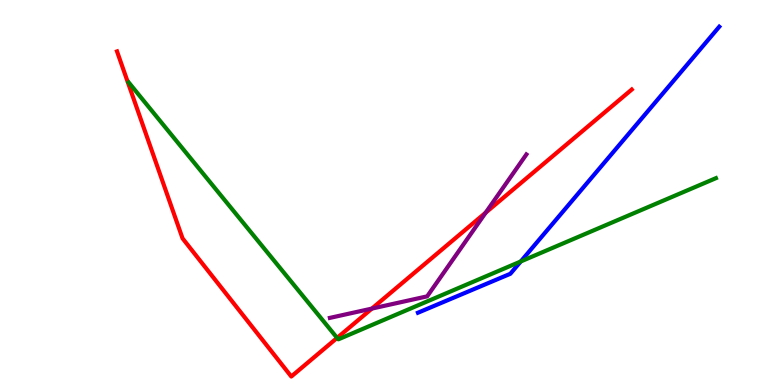[{'lines': ['blue', 'red'], 'intersections': []}, {'lines': ['green', 'red'], 'intersections': [{'x': 4.35, 'y': 1.22}]}, {'lines': ['purple', 'red'], 'intersections': [{'x': 4.8, 'y': 1.98}, {'x': 6.27, 'y': 4.48}]}, {'lines': ['blue', 'green'], 'intersections': [{'x': 6.72, 'y': 3.21}]}, {'lines': ['blue', 'purple'], 'intersections': []}, {'lines': ['green', 'purple'], 'intersections': []}]